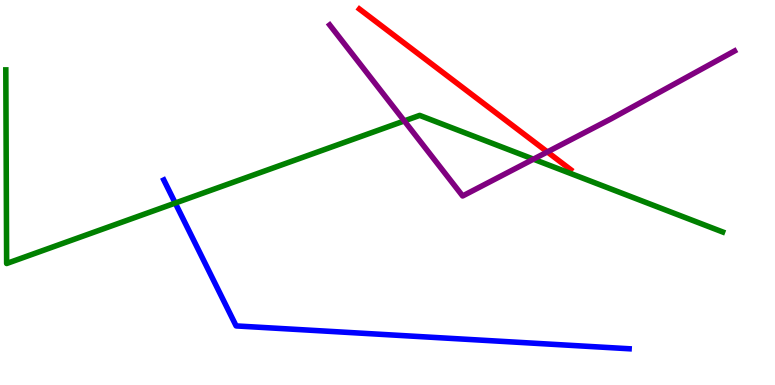[{'lines': ['blue', 'red'], 'intersections': []}, {'lines': ['green', 'red'], 'intersections': []}, {'lines': ['purple', 'red'], 'intersections': [{'x': 7.06, 'y': 6.05}]}, {'lines': ['blue', 'green'], 'intersections': [{'x': 2.26, 'y': 4.73}]}, {'lines': ['blue', 'purple'], 'intersections': []}, {'lines': ['green', 'purple'], 'intersections': [{'x': 5.22, 'y': 6.86}, {'x': 6.88, 'y': 5.87}]}]